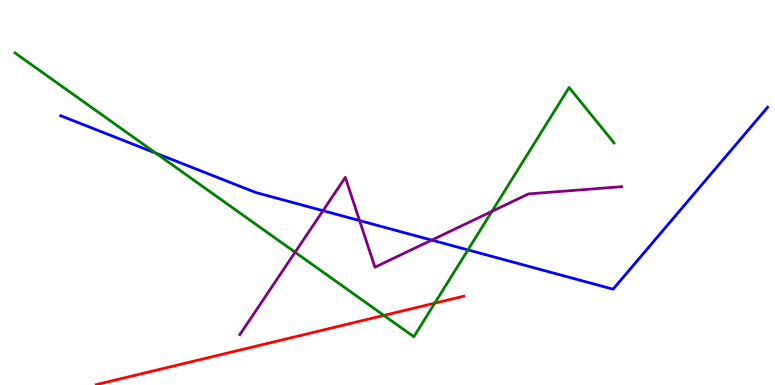[{'lines': ['blue', 'red'], 'intersections': []}, {'lines': ['green', 'red'], 'intersections': [{'x': 4.95, 'y': 1.81}, {'x': 5.61, 'y': 2.13}]}, {'lines': ['purple', 'red'], 'intersections': []}, {'lines': ['blue', 'green'], 'intersections': [{'x': 2.01, 'y': 6.02}, {'x': 6.04, 'y': 3.51}]}, {'lines': ['blue', 'purple'], 'intersections': [{'x': 4.17, 'y': 4.53}, {'x': 4.64, 'y': 4.27}, {'x': 5.57, 'y': 3.76}]}, {'lines': ['green', 'purple'], 'intersections': [{'x': 3.81, 'y': 3.45}, {'x': 6.35, 'y': 4.51}]}]